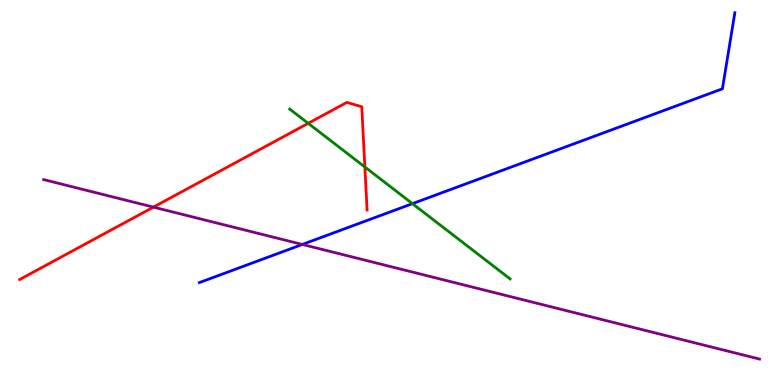[{'lines': ['blue', 'red'], 'intersections': []}, {'lines': ['green', 'red'], 'intersections': [{'x': 3.98, 'y': 6.8}, {'x': 4.71, 'y': 5.66}]}, {'lines': ['purple', 'red'], 'intersections': [{'x': 1.98, 'y': 4.62}]}, {'lines': ['blue', 'green'], 'intersections': [{'x': 5.32, 'y': 4.71}]}, {'lines': ['blue', 'purple'], 'intersections': [{'x': 3.9, 'y': 3.65}]}, {'lines': ['green', 'purple'], 'intersections': []}]